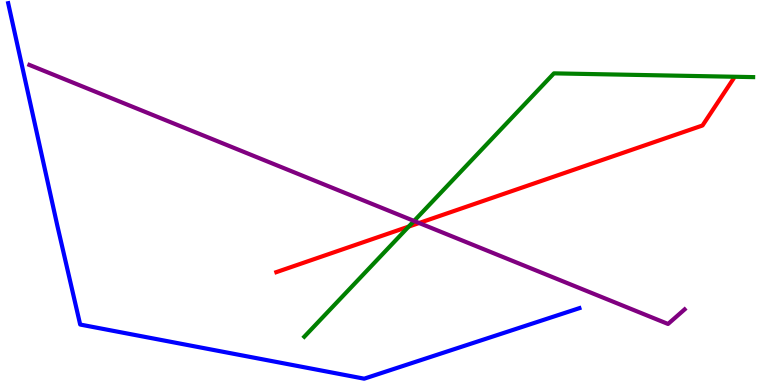[{'lines': ['blue', 'red'], 'intersections': []}, {'lines': ['green', 'red'], 'intersections': [{'x': 5.27, 'y': 4.11}]}, {'lines': ['purple', 'red'], 'intersections': [{'x': 5.41, 'y': 4.21}]}, {'lines': ['blue', 'green'], 'intersections': []}, {'lines': ['blue', 'purple'], 'intersections': []}, {'lines': ['green', 'purple'], 'intersections': [{'x': 5.34, 'y': 4.26}]}]